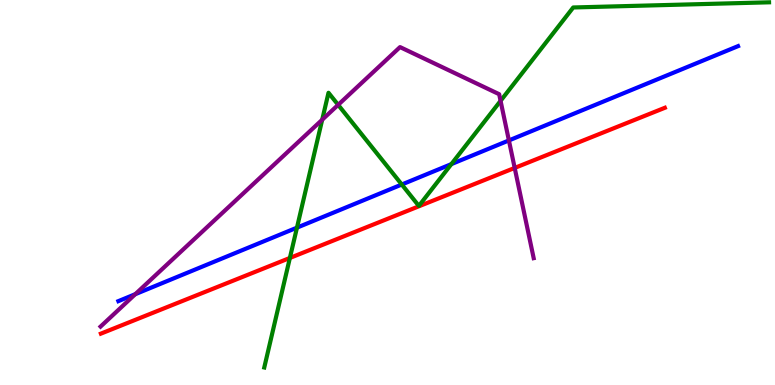[{'lines': ['blue', 'red'], 'intersections': []}, {'lines': ['green', 'red'], 'intersections': [{'x': 3.74, 'y': 3.3}]}, {'lines': ['purple', 'red'], 'intersections': [{'x': 6.64, 'y': 5.64}]}, {'lines': ['blue', 'green'], 'intersections': [{'x': 3.83, 'y': 4.09}, {'x': 5.18, 'y': 5.21}, {'x': 5.82, 'y': 5.74}]}, {'lines': ['blue', 'purple'], 'intersections': [{'x': 1.75, 'y': 2.36}, {'x': 6.57, 'y': 6.35}]}, {'lines': ['green', 'purple'], 'intersections': [{'x': 4.16, 'y': 6.89}, {'x': 4.36, 'y': 7.28}, {'x': 6.46, 'y': 7.38}]}]